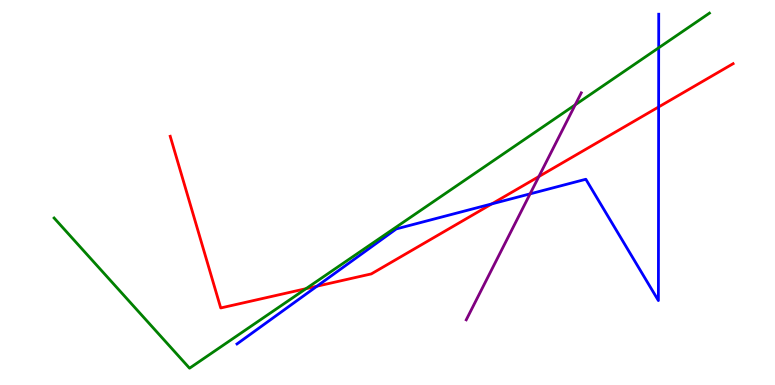[{'lines': ['blue', 'red'], 'intersections': [{'x': 4.09, 'y': 2.57}, {'x': 6.35, 'y': 4.7}, {'x': 8.5, 'y': 7.22}]}, {'lines': ['green', 'red'], 'intersections': [{'x': 3.95, 'y': 2.5}]}, {'lines': ['purple', 'red'], 'intersections': [{'x': 6.95, 'y': 5.41}]}, {'lines': ['blue', 'green'], 'intersections': [{'x': 8.5, 'y': 8.76}]}, {'lines': ['blue', 'purple'], 'intersections': [{'x': 6.84, 'y': 4.96}]}, {'lines': ['green', 'purple'], 'intersections': [{'x': 7.42, 'y': 7.28}]}]